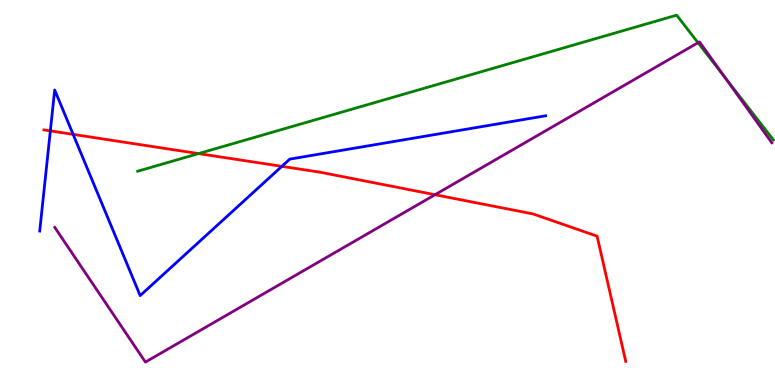[{'lines': ['blue', 'red'], 'intersections': [{'x': 0.65, 'y': 6.6}, {'x': 0.944, 'y': 6.51}, {'x': 3.64, 'y': 5.68}]}, {'lines': ['green', 'red'], 'intersections': [{'x': 2.56, 'y': 6.01}]}, {'lines': ['purple', 'red'], 'intersections': [{'x': 5.61, 'y': 4.94}]}, {'lines': ['blue', 'green'], 'intersections': []}, {'lines': ['blue', 'purple'], 'intersections': []}, {'lines': ['green', 'purple'], 'intersections': [{'x': 9.01, 'y': 8.89}, {'x': 9.36, 'y': 7.98}]}]